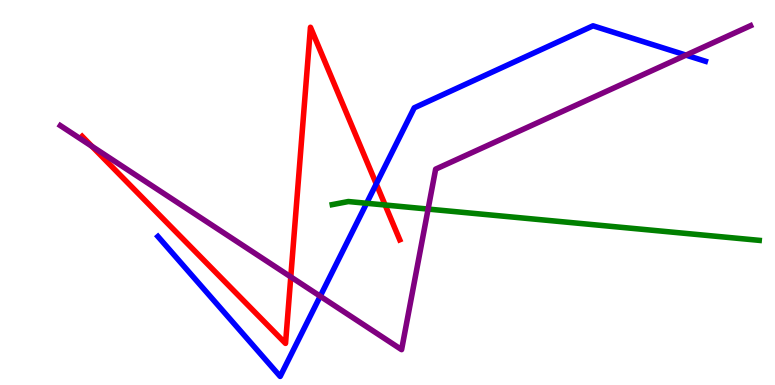[{'lines': ['blue', 'red'], 'intersections': [{'x': 4.85, 'y': 5.22}]}, {'lines': ['green', 'red'], 'intersections': [{'x': 4.97, 'y': 4.67}]}, {'lines': ['purple', 'red'], 'intersections': [{'x': 1.19, 'y': 6.2}, {'x': 3.75, 'y': 2.81}]}, {'lines': ['blue', 'green'], 'intersections': [{'x': 4.73, 'y': 4.72}]}, {'lines': ['blue', 'purple'], 'intersections': [{'x': 4.13, 'y': 2.31}, {'x': 8.85, 'y': 8.57}]}, {'lines': ['green', 'purple'], 'intersections': [{'x': 5.52, 'y': 4.57}]}]